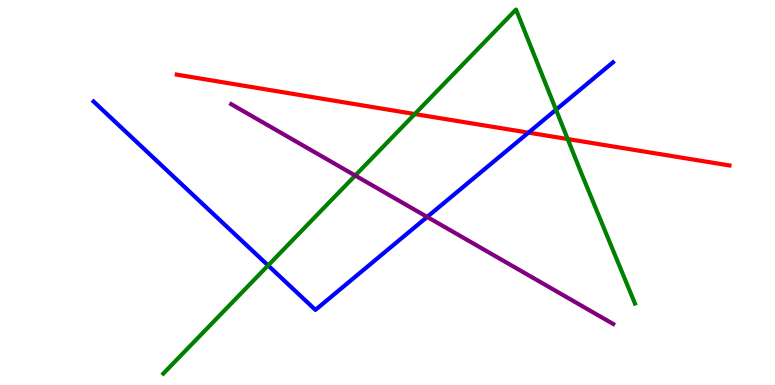[{'lines': ['blue', 'red'], 'intersections': [{'x': 6.82, 'y': 6.55}]}, {'lines': ['green', 'red'], 'intersections': [{'x': 5.35, 'y': 7.04}, {'x': 7.33, 'y': 6.39}]}, {'lines': ['purple', 'red'], 'intersections': []}, {'lines': ['blue', 'green'], 'intersections': [{'x': 3.46, 'y': 3.11}, {'x': 7.17, 'y': 7.15}]}, {'lines': ['blue', 'purple'], 'intersections': [{'x': 5.51, 'y': 4.37}]}, {'lines': ['green', 'purple'], 'intersections': [{'x': 4.58, 'y': 5.44}]}]